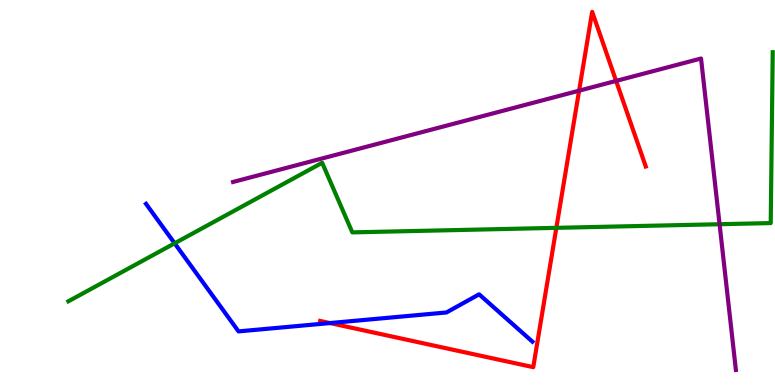[{'lines': ['blue', 'red'], 'intersections': [{'x': 4.26, 'y': 1.61}]}, {'lines': ['green', 'red'], 'intersections': [{'x': 7.18, 'y': 4.08}]}, {'lines': ['purple', 'red'], 'intersections': [{'x': 7.47, 'y': 7.64}, {'x': 7.95, 'y': 7.9}]}, {'lines': ['blue', 'green'], 'intersections': [{'x': 2.25, 'y': 3.68}]}, {'lines': ['blue', 'purple'], 'intersections': []}, {'lines': ['green', 'purple'], 'intersections': [{'x': 9.28, 'y': 4.18}]}]